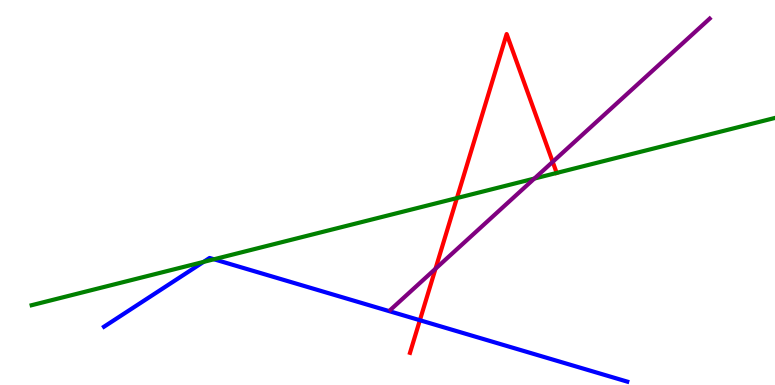[{'lines': ['blue', 'red'], 'intersections': [{'x': 5.42, 'y': 1.68}]}, {'lines': ['green', 'red'], 'intersections': [{'x': 5.9, 'y': 4.86}]}, {'lines': ['purple', 'red'], 'intersections': [{'x': 5.62, 'y': 3.02}, {'x': 7.13, 'y': 5.8}]}, {'lines': ['blue', 'green'], 'intersections': [{'x': 2.63, 'y': 3.2}, {'x': 2.76, 'y': 3.27}]}, {'lines': ['blue', 'purple'], 'intersections': []}, {'lines': ['green', 'purple'], 'intersections': [{'x': 6.9, 'y': 5.36}]}]